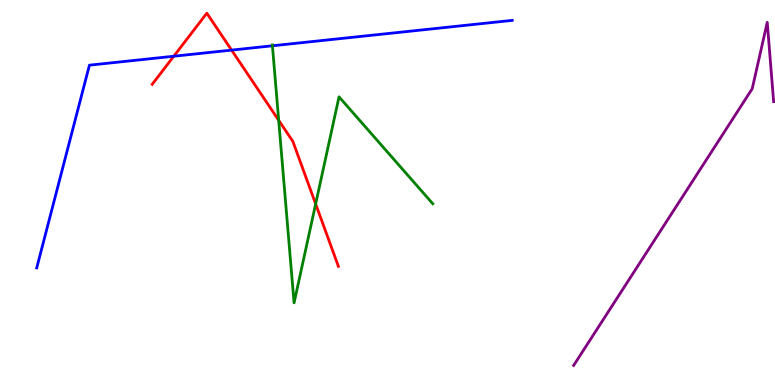[{'lines': ['blue', 'red'], 'intersections': [{'x': 2.24, 'y': 8.54}, {'x': 2.99, 'y': 8.7}]}, {'lines': ['green', 'red'], 'intersections': [{'x': 3.6, 'y': 6.88}, {'x': 4.07, 'y': 4.7}]}, {'lines': ['purple', 'red'], 'intersections': []}, {'lines': ['blue', 'green'], 'intersections': [{'x': 3.52, 'y': 8.81}]}, {'lines': ['blue', 'purple'], 'intersections': []}, {'lines': ['green', 'purple'], 'intersections': []}]